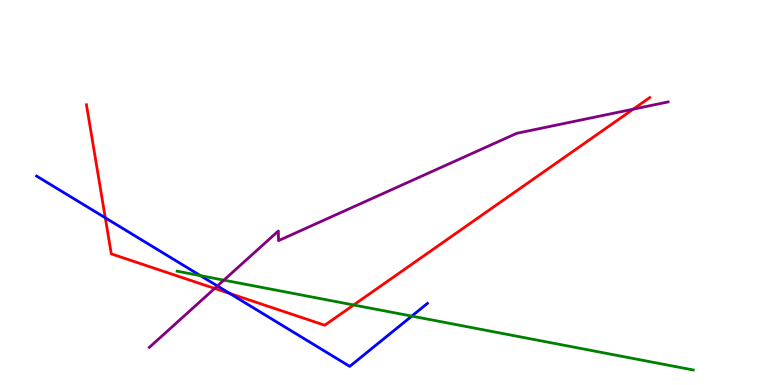[{'lines': ['blue', 'red'], 'intersections': [{'x': 1.36, 'y': 4.34}, {'x': 2.97, 'y': 2.38}]}, {'lines': ['green', 'red'], 'intersections': [{'x': 4.56, 'y': 2.08}]}, {'lines': ['purple', 'red'], 'intersections': [{'x': 2.77, 'y': 2.51}, {'x': 8.17, 'y': 7.16}]}, {'lines': ['blue', 'green'], 'intersections': [{'x': 2.59, 'y': 2.84}, {'x': 5.31, 'y': 1.79}]}, {'lines': ['blue', 'purple'], 'intersections': [{'x': 2.81, 'y': 2.57}]}, {'lines': ['green', 'purple'], 'intersections': [{'x': 2.89, 'y': 2.72}]}]